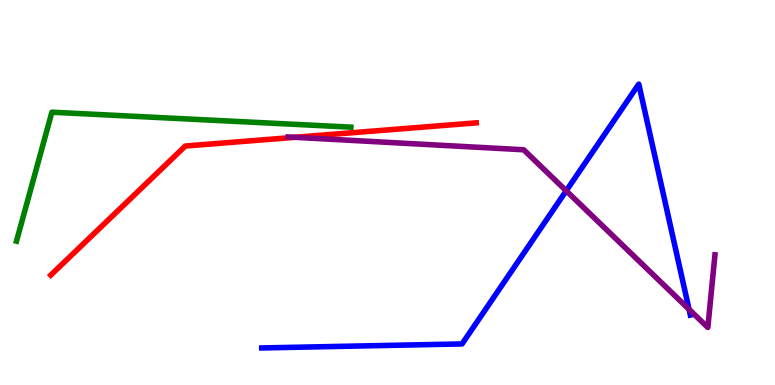[{'lines': ['blue', 'red'], 'intersections': []}, {'lines': ['green', 'red'], 'intersections': []}, {'lines': ['purple', 'red'], 'intersections': [{'x': 3.8, 'y': 6.43}]}, {'lines': ['blue', 'green'], 'intersections': []}, {'lines': ['blue', 'purple'], 'intersections': [{'x': 7.31, 'y': 5.04}, {'x': 8.89, 'y': 1.97}]}, {'lines': ['green', 'purple'], 'intersections': []}]